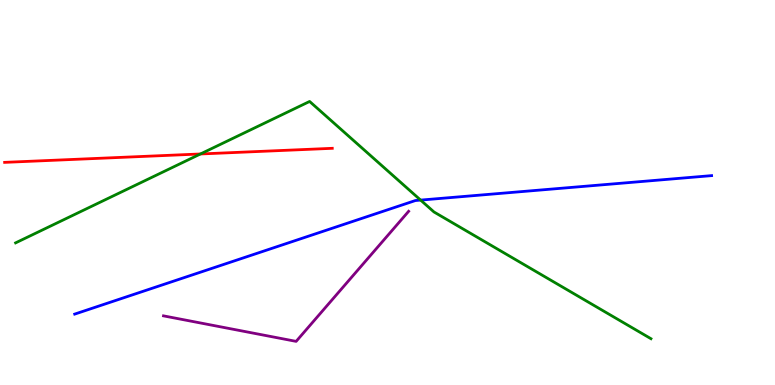[{'lines': ['blue', 'red'], 'intersections': []}, {'lines': ['green', 'red'], 'intersections': [{'x': 2.59, 'y': 6.0}]}, {'lines': ['purple', 'red'], 'intersections': []}, {'lines': ['blue', 'green'], 'intersections': [{'x': 5.43, 'y': 4.8}]}, {'lines': ['blue', 'purple'], 'intersections': []}, {'lines': ['green', 'purple'], 'intersections': []}]